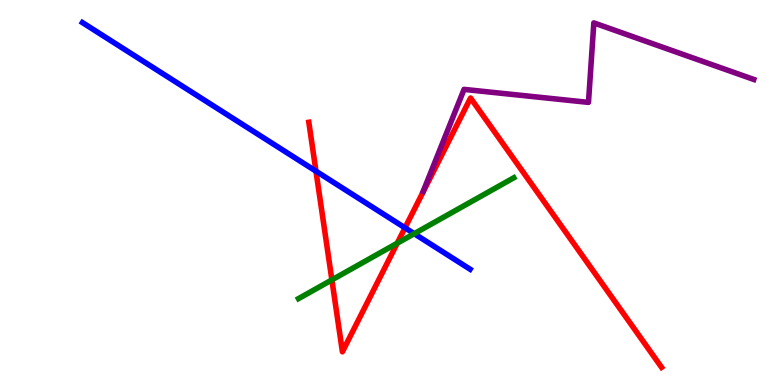[{'lines': ['blue', 'red'], 'intersections': [{'x': 4.08, 'y': 5.55}, {'x': 5.23, 'y': 4.08}]}, {'lines': ['green', 'red'], 'intersections': [{'x': 4.28, 'y': 2.73}, {'x': 5.13, 'y': 3.68}]}, {'lines': ['purple', 'red'], 'intersections': []}, {'lines': ['blue', 'green'], 'intersections': [{'x': 5.34, 'y': 3.93}]}, {'lines': ['blue', 'purple'], 'intersections': []}, {'lines': ['green', 'purple'], 'intersections': []}]